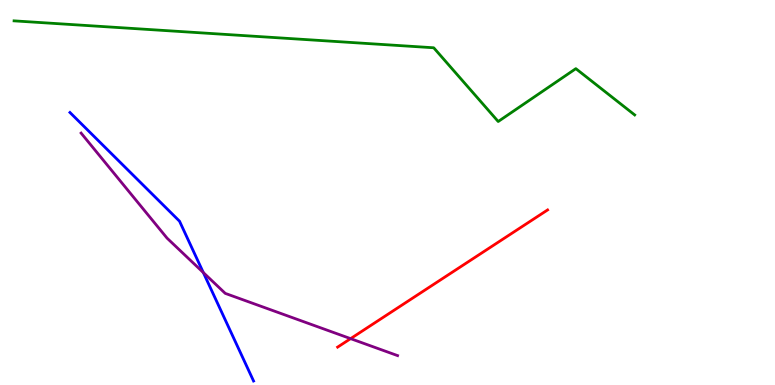[{'lines': ['blue', 'red'], 'intersections': []}, {'lines': ['green', 'red'], 'intersections': []}, {'lines': ['purple', 'red'], 'intersections': [{'x': 4.52, 'y': 1.2}]}, {'lines': ['blue', 'green'], 'intersections': []}, {'lines': ['blue', 'purple'], 'intersections': [{'x': 2.62, 'y': 2.92}]}, {'lines': ['green', 'purple'], 'intersections': []}]